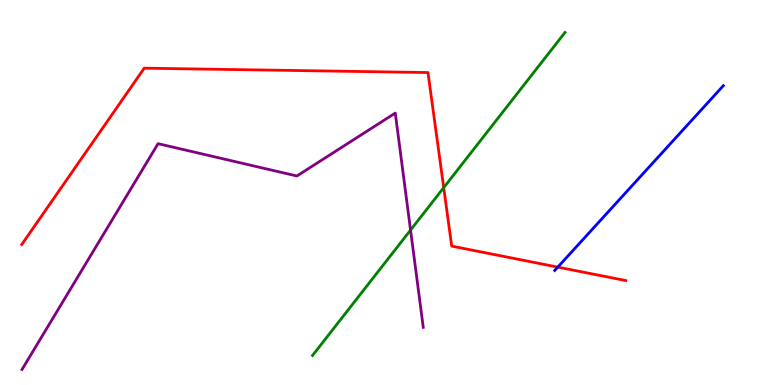[{'lines': ['blue', 'red'], 'intersections': [{'x': 7.2, 'y': 3.06}]}, {'lines': ['green', 'red'], 'intersections': [{'x': 5.73, 'y': 5.13}]}, {'lines': ['purple', 'red'], 'intersections': []}, {'lines': ['blue', 'green'], 'intersections': []}, {'lines': ['blue', 'purple'], 'intersections': []}, {'lines': ['green', 'purple'], 'intersections': [{'x': 5.3, 'y': 4.02}]}]